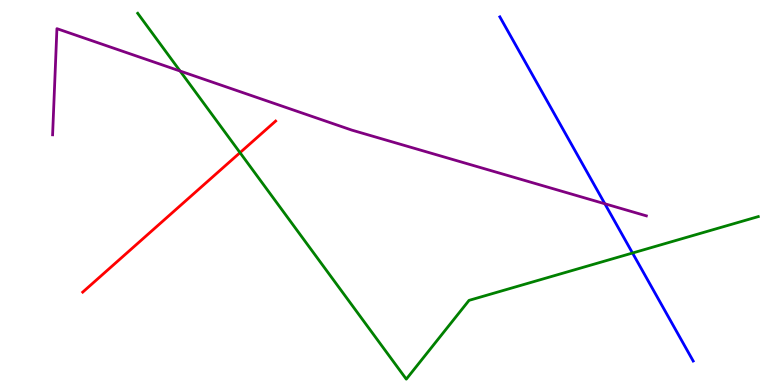[{'lines': ['blue', 'red'], 'intersections': []}, {'lines': ['green', 'red'], 'intersections': [{'x': 3.1, 'y': 6.03}]}, {'lines': ['purple', 'red'], 'intersections': []}, {'lines': ['blue', 'green'], 'intersections': [{'x': 8.16, 'y': 3.43}]}, {'lines': ['blue', 'purple'], 'intersections': [{'x': 7.8, 'y': 4.71}]}, {'lines': ['green', 'purple'], 'intersections': [{'x': 2.32, 'y': 8.15}]}]